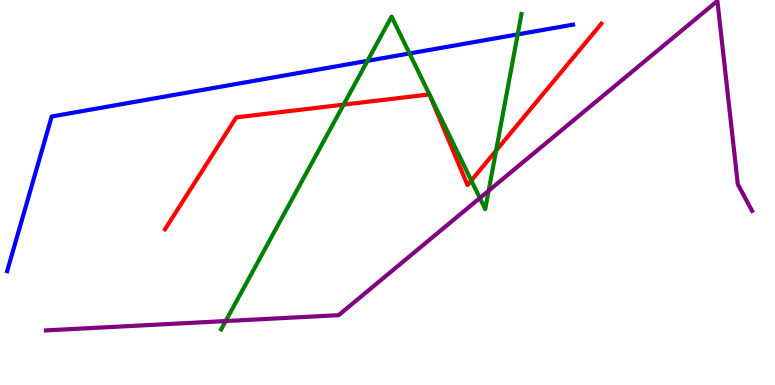[{'lines': ['blue', 'red'], 'intersections': []}, {'lines': ['green', 'red'], 'intersections': [{'x': 4.43, 'y': 7.28}, {'x': 6.08, 'y': 5.31}, {'x': 6.4, 'y': 6.09}]}, {'lines': ['purple', 'red'], 'intersections': []}, {'lines': ['blue', 'green'], 'intersections': [{'x': 4.74, 'y': 8.42}, {'x': 5.28, 'y': 8.61}, {'x': 6.68, 'y': 9.11}]}, {'lines': ['blue', 'purple'], 'intersections': []}, {'lines': ['green', 'purple'], 'intersections': [{'x': 2.91, 'y': 1.66}, {'x': 6.19, 'y': 4.86}, {'x': 6.31, 'y': 5.05}]}]